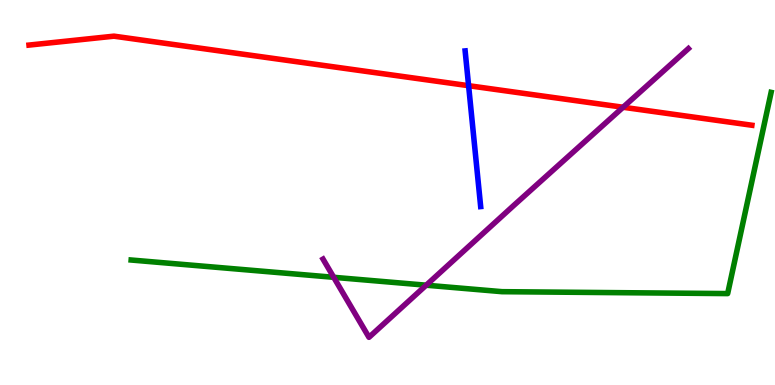[{'lines': ['blue', 'red'], 'intersections': [{'x': 6.05, 'y': 7.77}]}, {'lines': ['green', 'red'], 'intersections': []}, {'lines': ['purple', 'red'], 'intersections': [{'x': 8.04, 'y': 7.21}]}, {'lines': ['blue', 'green'], 'intersections': []}, {'lines': ['blue', 'purple'], 'intersections': []}, {'lines': ['green', 'purple'], 'intersections': [{'x': 4.31, 'y': 2.8}, {'x': 5.5, 'y': 2.59}]}]